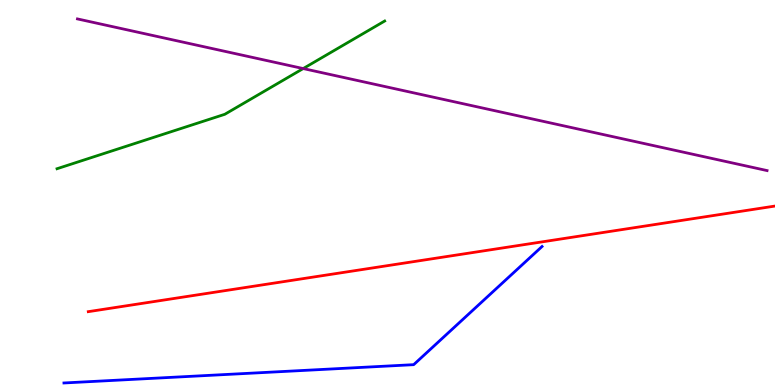[{'lines': ['blue', 'red'], 'intersections': []}, {'lines': ['green', 'red'], 'intersections': []}, {'lines': ['purple', 'red'], 'intersections': []}, {'lines': ['blue', 'green'], 'intersections': []}, {'lines': ['blue', 'purple'], 'intersections': []}, {'lines': ['green', 'purple'], 'intersections': [{'x': 3.91, 'y': 8.22}]}]